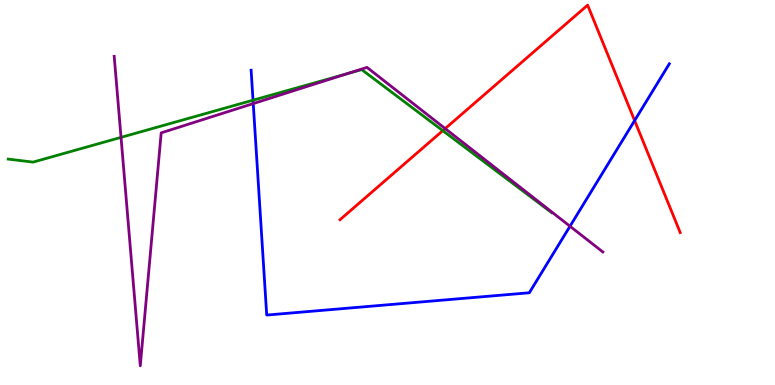[{'lines': ['blue', 'red'], 'intersections': [{'x': 8.19, 'y': 6.87}]}, {'lines': ['green', 'red'], 'intersections': [{'x': 5.71, 'y': 6.61}]}, {'lines': ['purple', 'red'], 'intersections': [{'x': 5.74, 'y': 6.66}]}, {'lines': ['blue', 'green'], 'intersections': [{'x': 3.26, 'y': 7.4}]}, {'lines': ['blue', 'purple'], 'intersections': [{'x': 3.27, 'y': 7.31}, {'x': 7.35, 'y': 4.12}]}, {'lines': ['green', 'purple'], 'intersections': [{'x': 1.56, 'y': 6.43}, {'x': 4.47, 'y': 8.08}]}]